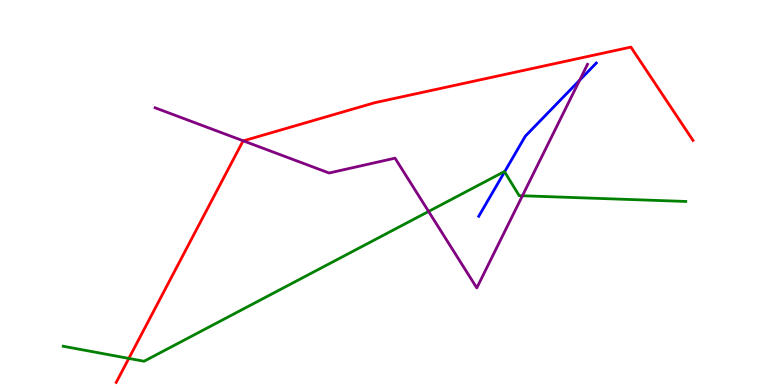[{'lines': ['blue', 'red'], 'intersections': []}, {'lines': ['green', 'red'], 'intersections': [{'x': 1.66, 'y': 0.69}]}, {'lines': ['purple', 'red'], 'intersections': [{'x': 3.14, 'y': 6.34}]}, {'lines': ['blue', 'green'], 'intersections': [{'x': 6.51, 'y': 5.54}]}, {'lines': ['blue', 'purple'], 'intersections': [{'x': 7.48, 'y': 7.92}]}, {'lines': ['green', 'purple'], 'intersections': [{'x': 5.53, 'y': 4.51}, {'x': 6.74, 'y': 4.92}]}]